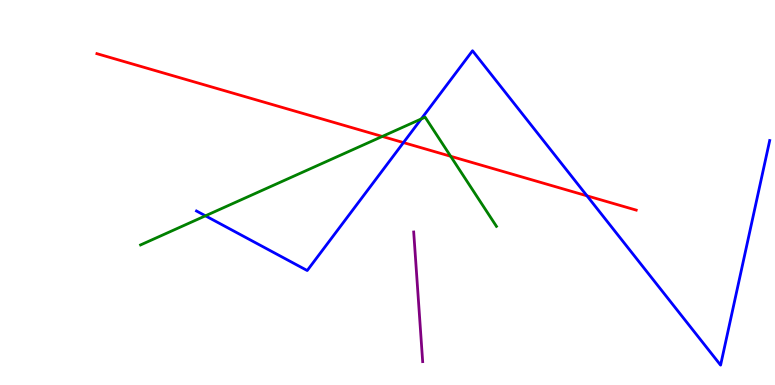[{'lines': ['blue', 'red'], 'intersections': [{'x': 5.21, 'y': 6.3}, {'x': 7.57, 'y': 4.91}]}, {'lines': ['green', 'red'], 'intersections': [{'x': 4.93, 'y': 6.46}, {'x': 5.82, 'y': 5.94}]}, {'lines': ['purple', 'red'], 'intersections': []}, {'lines': ['blue', 'green'], 'intersections': [{'x': 2.65, 'y': 4.39}, {'x': 5.44, 'y': 6.91}]}, {'lines': ['blue', 'purple'], 'intersections': []}, {'lines': ['green', 'purple'], 'intersections': []}]